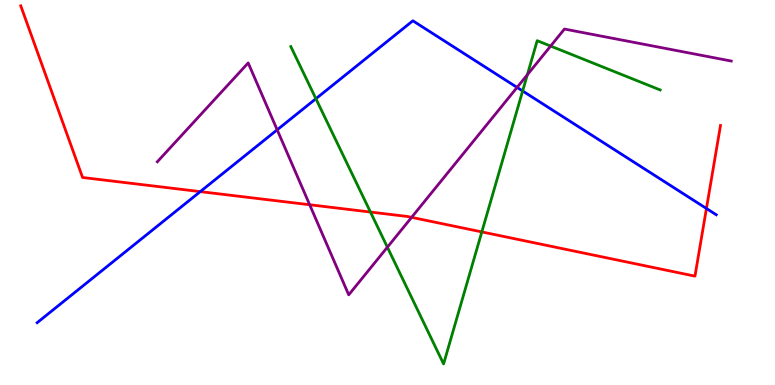[{'lines': ['blue', 'red'], 'intersections': [{'x': 2.58, 'y': 5.02}, {'x': 9.12, 'y': 4.58}]}, {'lines': ['green', 'red'], 'intersections': [{'x': 4.78, 'y': 4.49}, {'x': 6.22, 'y': 3.98}]}, {'lines': ['purple', 'red'], 'intersections': [{'x': 4.0, 'y': 4.68}, {'x': 5.31, 'y': 4.35}]}, {'lines': ['blue', 'green'], 'intersections': [{'x': 4.08, 'y': 7.44}, {'x': 6.74, 'y': 7.64}]}, {'lines': ['blue', 'purple'], 'intersections': [{'x': 3.58, 'y': 6.63}, {'x': 6.67, 'y': 7.73}]}, {'lines': ['green', 'purple'], 'intersections': [{'x': 5.0, 'y': 3.58}, {'x': 6.8, 'y': 8.06}, {'x': 7.1, 'y': 8.8}]}]